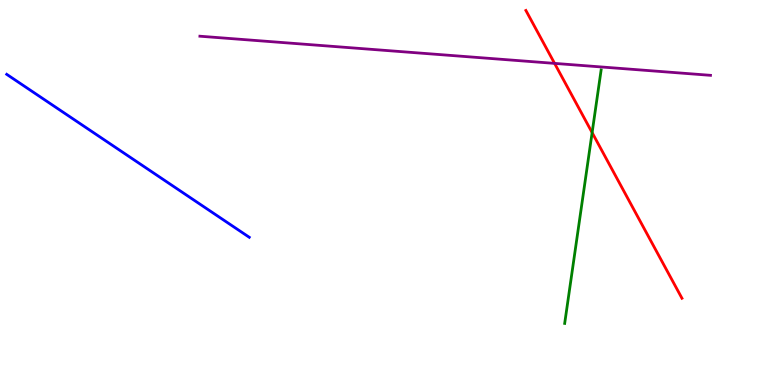[{'lines': ['blue', 'red'], 'intersections': []}, {'lines': ['green', 'red'], 'intersections': [{'x': 7.64, 'y': 6.56}]}, {'lines': ['purple', 'red'], 'intersections': [{'x': 7.16, 'y': 8.35}]}, {'lines': ['blue', 'green'], 'intersections': []}, {'lines': ['blue', 'purple'], 'intersections': []}, {'lines': ['green', 'purple'], 'intersections': []}]